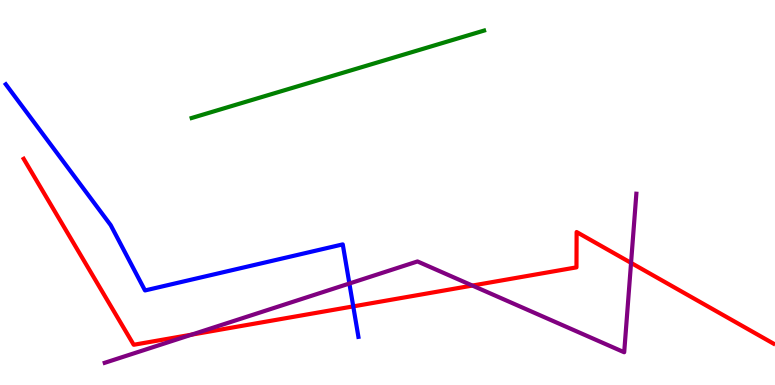[{'lines': ['blue', 'red'], 'intersections': [{'x': 4.56, 'y': 2.04}]}, {'lines': ['green', 'red'], 'intersections': []}, {'lines': ['purple', 'red'], 'intersections': [{'x': 2.47, 'y': 1.31}, {'x': 6.1, 'y': 2.58}, {'x': 8.14, 'y': 3.17}]}, {'lines': ['blue', 'green'], 'intersections': []}, {'lines': ['blue', 'purple'], 'intersections': [{'x': 4.51, 'y': 2.64}]}, {'lines': ['green', 'purple'], 'intersections': []}]